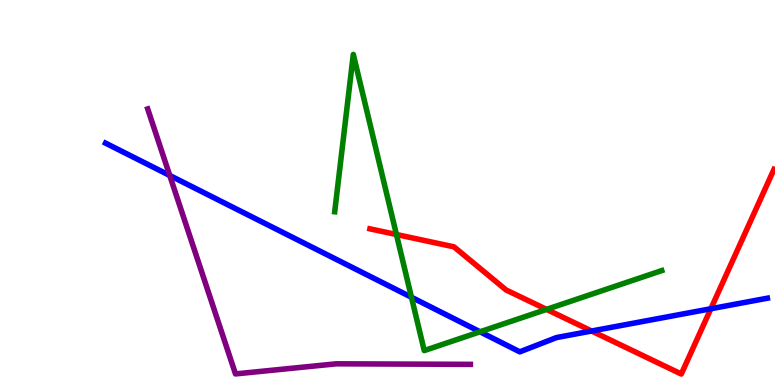[{'lines': ['blue', 'red'], 'intersections': [{'x': 7.63, 'y': 1.4}, {'x': 9.17, 'y': 1.98}]}, {'lines': ['green', 'red'], 'intersections': [{'x': 5.12, 'y': 3.91}, {'x': 7.05, 'y': 1.96}]}, {'lines': ['purple', 'red'], 'intersections': []}, {'lines': ['blue', 'green'], 'intersections': [{'x': 5.31, 'y': 2.28}, {'x': 6.19, 'y': 1.38}]}, {'lines': ['blue', 'purple'], 'intersections': [{'x': 2.19, 'y': 5.44}]}, {'lines': ['green', 'purple'], 'intersections': []}]